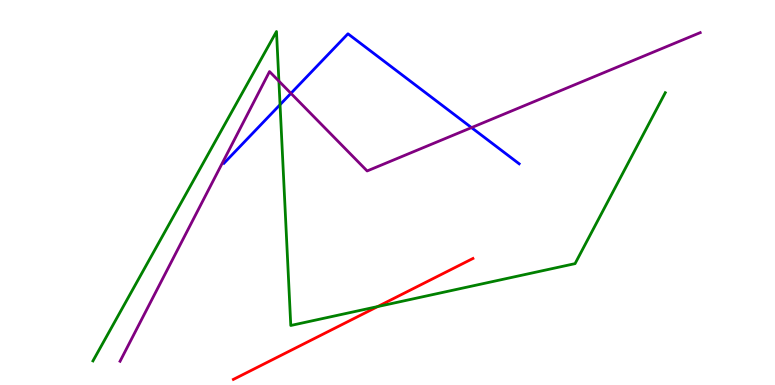[{'lines': ['blue', 'red'], 'intersections': []}, {'lines': ['green', 'red'], 'intersections': [{'x': 4.87, 'y': 2.04}]}, {'lines': ['purple', 'red'], 'intersections': []}, {'lines': ['blue', 'green'], 'intersections': [{'x': 3.61, 'y': 7.28}]}, {'lines': ['blue', 'purple'], 'intersections': [{'x': 3.75, 'y': 7.58}, {'x': 6.08, 'y': 6.69}]}, {'lines': ['green', 'purple'], 'intersections': [{'x': 3.6, 'y': 7.89}]}]